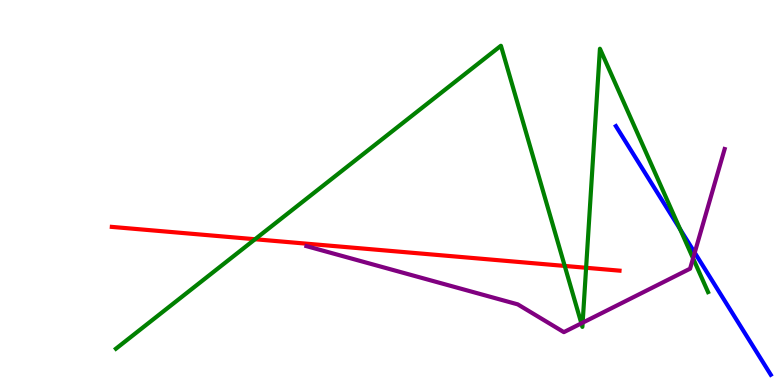[{'lines': ['blue', 'red'], 'intersections': []}, {'lines': ['green', 'red'], 'intersections': [{'x': 3.29, 'y': 3.79}, {'x': 7.29, 'y': 3.09}, {'x': 7.56, 'y': 3.04}]}, {'lines': ['purple', 'red'], 'intersections': []}, {'lines': ['blue', 'green'], 'intersections': [{'x': 8.78, 'y': 4.05}]}, {'lines': ['blue', 'purple'], 'intersections': [{'x': 8.96, 'y': 3.44}]}, {'lines': ['green', 'purple'], 'intersections': [{'x': 7.5, 'y': 1.6}, {'x': 7.52, 'y': 1.62}, {'x': 8.94, 'y': 3.29}]}]